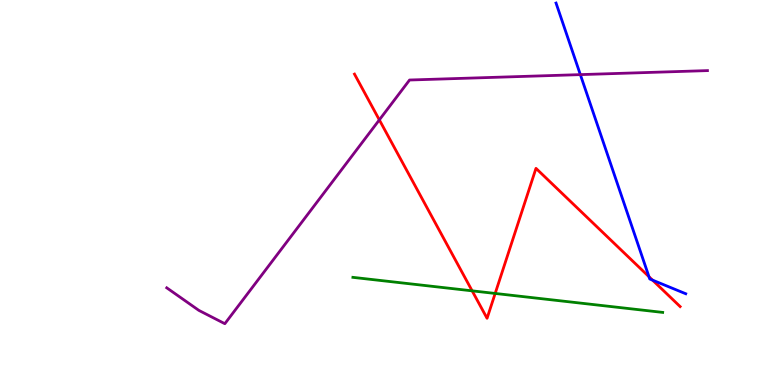[{'lines': ['blue', 'red'], 'intersections': [{'x': 8.37, 'y': 2.81}, {'x': 8.42, 'y': 2.72}]}, {'lines': ['green', 'red'], 'intersections': [{'x': 6.09, 'y': 2.45}, {'x': 6.39, 'y': 2.38}]}, {'lines': ['purple', 'red'], 'intersections': [{'x': 4.89, 'y': 6.89}]}, {'lines': ['blue', 'green'], 'intersections': []}, {'lines': ['blue', 'purple'], 'intersections': [{'x': 7.49, 'y': 8.06}]}, {'lines': ['green', 'purple'], 'intersections': []}]